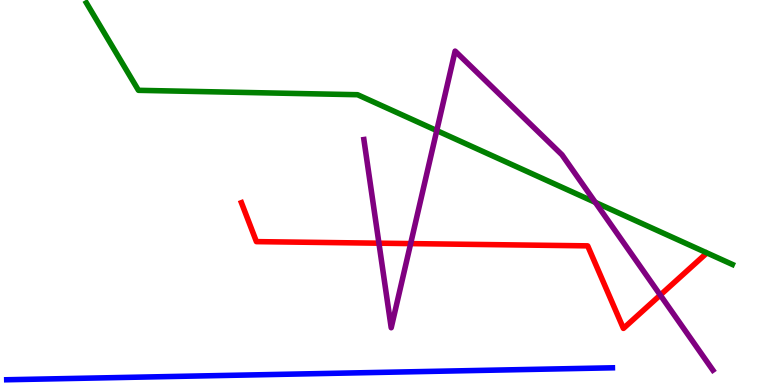[{'lines': ['blue', 'red'], 'intersections': []}, {'lines': ['green', 'red'], 'intersections': []}, {'lines': ['purple', 'red'], 'intersections': [{'x': 4.89, 'y': 3.68}, {'x': 5.3, 'y': 3.67}, {'x': 8.52, 'y': 2.34}]}, {'lines': ['blue', 'green'], 'intersections': []}, {'lines': ['blue', 'purple'], 'intersections': []}, {'lines': ['green', 'purple'], 'intersections': [{'x': 5.64, 'y': 6.61}, {'x': 7.68, 'y': 4.74}]}]